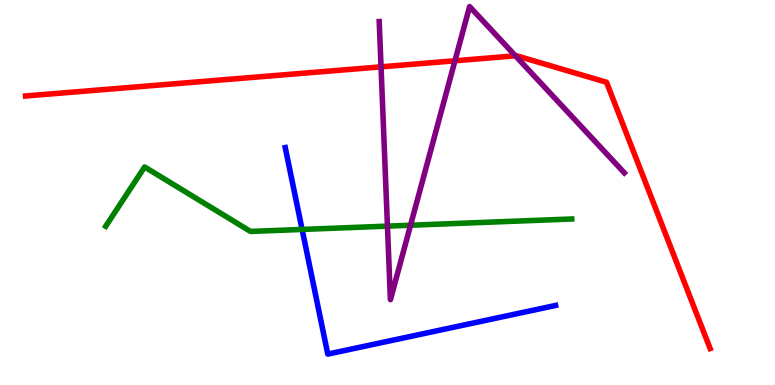[{'lines': ['blue', 'red'], 'intersections': []}, {'lines': ['green', 'red'], 'intersections': []}, {'lines': ['purple', 'red'], 'intersections': [{'x': 4.92, 'y': 8.26}, {'x': 5.87, 'y': 8.42}, {'x': 6.65, 'y': 8.55}]}, {'lines': ['blue', 'green'], 'intersections': [{'x': 3.9, 'y': 4.04}]}, {'lines': ['blue', 'purple'], 'intersections': []}, {'lines': ['green', 'purple'], 'intersections': [{'x': 5.0, 'y': 4.13}, {'x': 5.3, 'y': 4.15}]}]